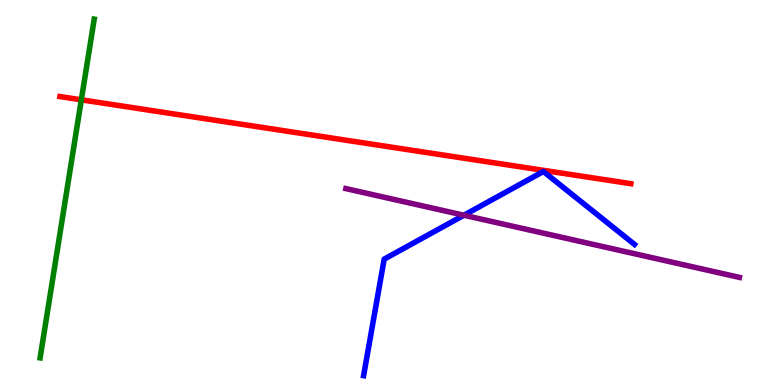[{'lines': ['blue', 'red'], 'intersections': []}, {'lines': ['green', 'red'], 'intersections': [{'x': 1.05, 'y': 7.41}]}, {'lines': ['purple', 'red'], 'intersections': []}, {'lines': ['blue', 'green'], 'intersections': []}, {'lines': ['blue', 'purple'], 'intersections': [{'x': 5.99, 'y': 4.41}]}, {'lines': ['green', 'purple'], 'intersections': []}]